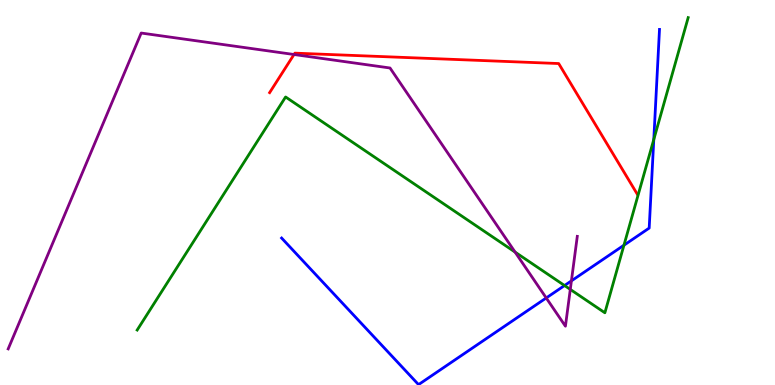[{'lines': ['blue', 'red'], 'intersections': []}, {'lines': ['green', 'red'], 'intersections': []}, {'lines': ['purple', 'red'], 'intersections': [{'x': 3.79, 'y': 8.58}]}, {'lines': ['blue', 'green'], 'intersections': [{'x': 7.28, 'y': 2.58}, {'x': 8.05, 'y': 3.63}, {'x': 8.44, 'y': 6.38}]}, {'lines': ['blue', 'purple'], 'intersections': [{'x': 7.05, 'y': 2.26}, {'x': 7.37, 'y': 2.7}]}, {'lines': ['green', 'purple'], 'intersections': [{'x': 6.65, 'y': 3.45}, {'x': 7.36, 'y': 2.48}]}]